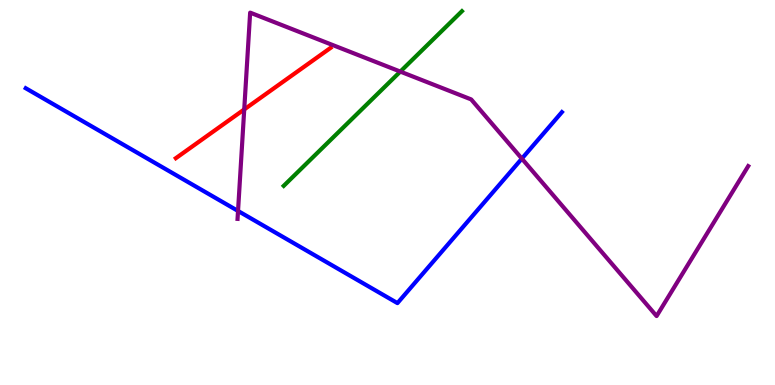[{'lines': ['blue', 'red'], 'intersections': []}, {'lines': ['green', 'red'], 'intersections': []}, {'lines': ['purple', 'red'], 'intersections': [{'x': 3.15, 'y': 7.16}]}, {'lines': ['blue', 'green'], 'intersections': []}, {'lines': ['blue', 'purple'], 'intersections': [{'x': 3.07, 'y': 4.52}, {'x': 6.73, 'y': 5.88}]}, {'lines': ['green', 'purple'], 'intersections': [{'x': 5.17, 'y': 8.14}]}]